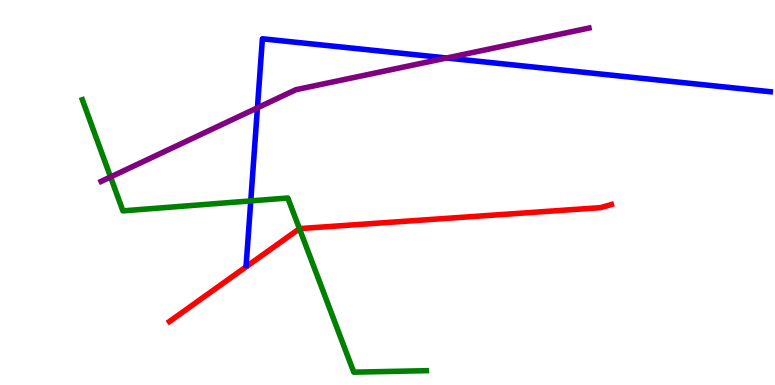[{'lines': ['blue', 'red'], 'intersections': []}, {'lines': ['green', 'red'], 'intersections': [{'x': 3.86, 'y': 4.06}]}, {'lines': ['purple', 'red'], 'intersections': []}, {'lines': ['blue', 'green'], 'intersections': [{'x': 3.24, 'y': 4.78}]}, {'lines': ['blue', 'purple'], 'intersections': [{'x': 3.32, 'y': 7.2}, {'x': 5.76, 'y': 8.49}]}, {'lines': ['green', 'purple'], 'intersections': [{'x': 1.43, 'y': 5.4}]}]